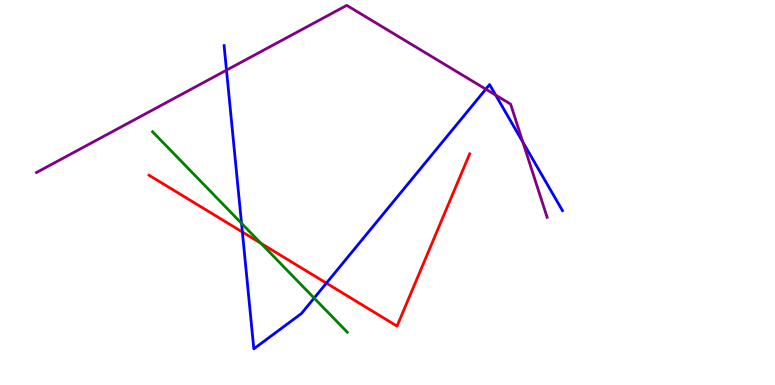[{'lines': ['blue', 'red'], 'intersections': [{'x': 3.13, 'y': 3.97}, {'x': 4.21, 'y': 2.65}]}, {'lines': ['green', 'red'], 'intersections': [{'x': 3.37, 'y': 3.68}]}, {'lines': ['purple', 'red'], 'intersections': []}, {'lines': ['blue', 'green'], 'intersections': [{'x': 3.12, 'y': 4.2}, {'x': 4.05, 'y': 2.26}]}, {'lines': ['blue', 'purple'], 'intersections': [{'x': 2.92, 'y': 8.18}, {'x': 6.27, 'y': 7.68}, {'x': 6.4, 'y': 7.53}, {'x': 6.75, 'y': 6.31}]}, {'lines': ['green', 'purple'], 'intersections': []}]